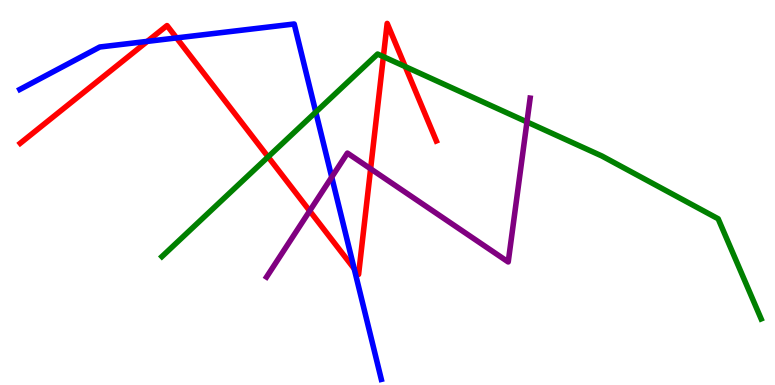[{'lines': ['blue', 'red'], 'intersections': [{'x': 1.9, 'y': 8.93}, {'x': 2.28, 'y': 9.02}, {'x': 4.57, 'y': 3.02}]}, {'lines': ['green', 'red'], 'intersections': [{'x': 3.46, 'y': 5.93}, {'x': 4.95, 'y': 8.53}, {'x': 5.23, 'y': 8.27}]}, {'lines': ['purple', 'red'], 'intersections': [{'x': 4.0, 'y': 4.52}, {'x': 4.78, 'y': 5.62}]}, {'lines': ['blue', 'green'], 'intersections': [{'x': 4.07, 'y': 7.09}]}, {'lines': ['blue', 'purple'], 'intersections': [{'x': 4.28, 'y': 5.4}]}, {'lines': ['green', 'purple'], 'intersections': [{'x': 6.8, 'y': 6.83}]}]